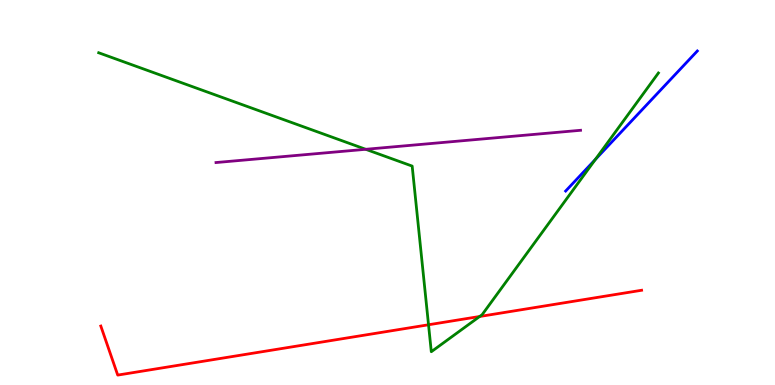[{'lines': ['blue', 'red'], 'intersections': []}, {'lines': ['green', 'red'], 'intersections': [{'x': 5.53, 'y': 1.56}, {'x': 6.19, 'y': 1.78}]}, {'lines': ['purple', 'red'], 'intersections': []}, {'lines': ['blue', 'green'], 'intersections': [{'x': 7.68, 'y': 5.86}]}, {'lines': ['blue', 'purple'], 'intersections': []}, {'lines': ['green', 'purple'], 'intersections': [{'x': 4.72, 'y': 6.12}]}]